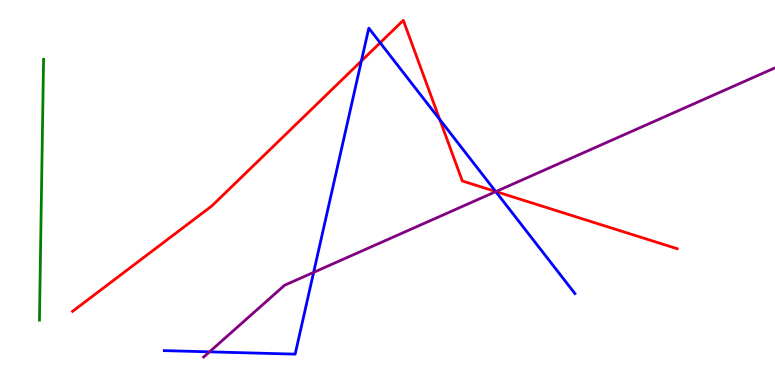[{'lines': ['blue', 'red'], 'intersections': [{'x': 4.66, 'y': 8.42}, {'x': 4.91, 'y': 8.89}, {'x': 5.67, 'y': 6.9}, {'x': 6.4, 'y': 5.03}]}, {'lines': ['green', 'red'], 'intersections': []}, {'lines': ['purple', 'red'], 'intersections': [{'x': 6.4, 'y': 5.02}]}, {'lines': ['blue', 'green'], 'intersections': []}, {'lines': ['blue', 'purple'], 'intersections': [{'x': 2.7, 'y': 0.861}, {'x': 4.05, 'y': 2.93}, {'x': 6.4, 'y': 5.02}]}, {'lines': ['green', 'purple'], 'intersections': []}]